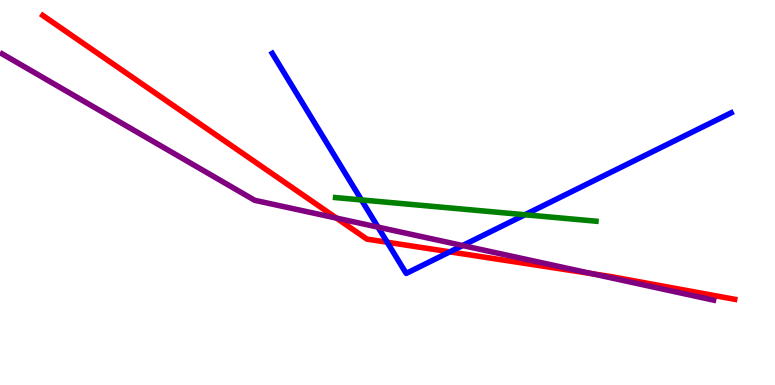[{'lines': ['blue', 'red'], 'intersections': [{'x': 5.0, 'y': 3.71}, {'x': 5.8, 'y': 3.46}]}, {'lines': ['green', 'red'], 'intersections': []}, {'lines': ['purple', 'red'], 'intersections': [{'x': 4.34, 'y': 4.33}, {'x': 7.64, 'y': 2.89}]}, {'lines': ['blue', 'green'], 'intersections': [{'x': 4.66, 'y': 4.81}, {'x': 6.77, 'y': 4.42}]}, {'lines': ['blue', 'purple'], 'intersections': [{'x': 4.88, 'y': 4.1}, {'x': 5.97, 'y': 3.62}]}, {'lines': ['green', 'purple'], 'intersections': []}]